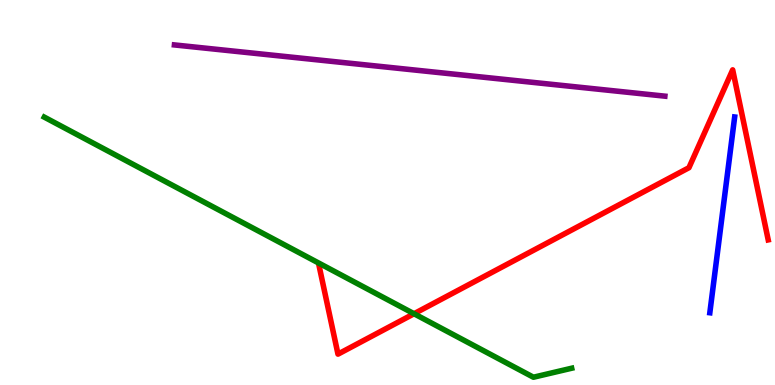[{'lines': ['blue', 'red'], 'intersections': []}, {'lines': ['green', 'red'], 'intersections': [{'x': 5.34, 'y': 1.85}]}, {'lines': ['purple', 'red'], 'intersections': []}, {'lines': ['blue', 'green'], 'intersections': []}, {'lines': ['blue', 'purple'], 'intersections': []}, {'lines': ['green', 'purple'], 'intersections': []}]